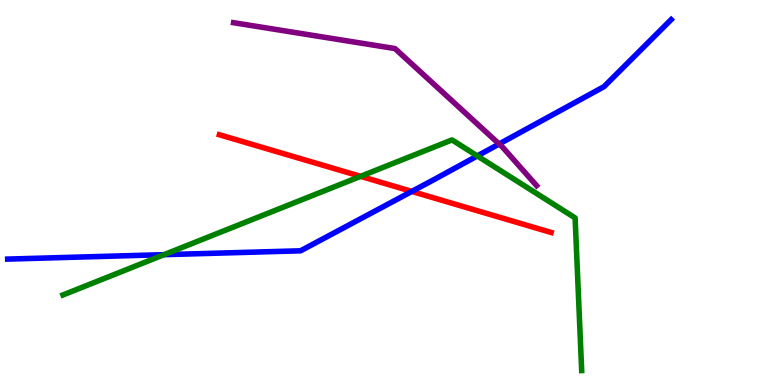[{'lines': ['blue', 'red'], 'intersections': [{'x': 5.31, 'y': 5.03}]}, {'lines': ['green', 'red'], 'intersections': [{'x': 4.65, 'y': 5.42}]}, {'lines': ['purple', 'red'], 'intersections': []}, {'lines': ['blue', 'green'], 'intersections': [{'x': 2.12, 'y': 3.39}, {'x': 6.16, 'y': 5.95}]}, {'lines': ['blue', 'purple'], 'intersections': [{'x': 6.44, 'y': 6.26}]}, {'lines': ['green', 'purple'], 'intersections': []}]